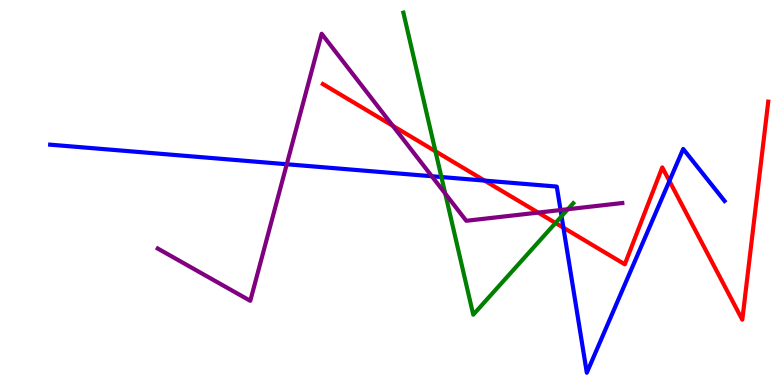[{'lines': ['blue', 'red'], 'intersections': [{'x': 6.25, 'y': 5.31}, {'x': 7.27, 'y': 4.09}, {'x': 8.64, 'y': 5.3}]}, {'lines': ['green', 'red'], 'intersections': [{'x': 5.62, 'y': 6.07}, {'x': 7.17, 'y': 4.21}]}, {'lines': ['purple', 'red'], 'intersections': [{'x': 5.07, 'y': 6.73}, {'x': 6.94, 'y': 4.48}]}, {'lines': ['blue', 'green'], 'intersections': [{'x': 5.7, 'y': 5.4}, {'x': 7.25, 'y': 4.38}]}, {'lines': ['blue', 'purple'], 'intersections': [{'x': 3.7, 'y': 5.73}, {'x': 5.57, 'y': 5.42}, {'x': 7.23, 'y': 4.54}]}, {'lines': ['green', 'purple'], 'intersections': [{'x': 5.75, 'y': 4.97}, {'x': 7.33, 'y': 4.57}]}]